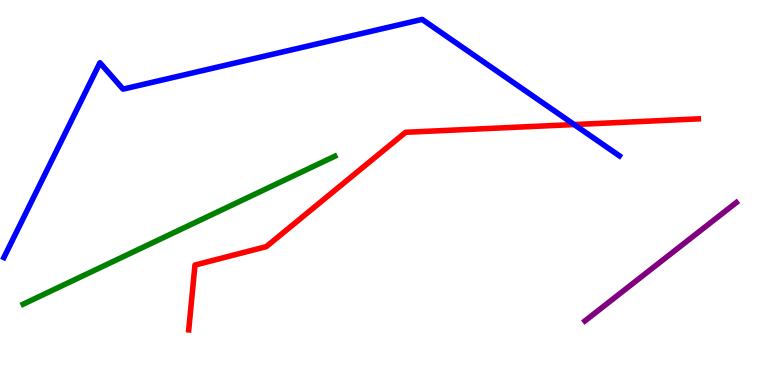[{'lines': ['blue', 'red'], 'intersections': [{'x': 7.41, 'y': 6.76}]}, {'lines': ['green', 'red'], 'intersections': []}, {'lines': ['purple', 'red'], 'intersections': []}, {'lines': ['blue', 'green'], 'intersections': []}, {'lines': ['blue', 'purple'], 'intersections': []}, {'lines': ['green', 'purple'], 'intersections': []}]